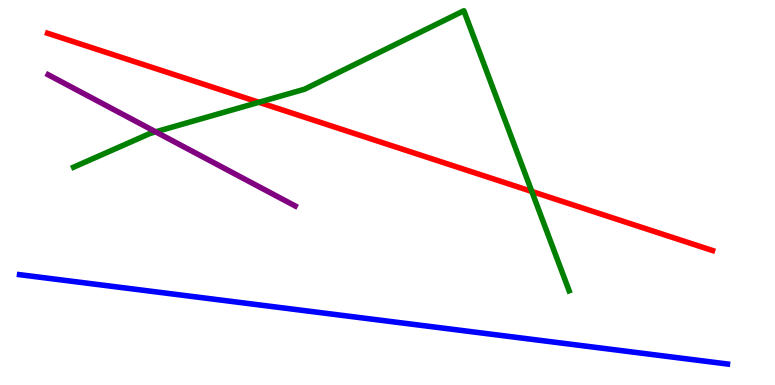[{'lines': ['blue', 'red'], 'intersections': []}, {'lines': ['green', 'red'], 'intersections': [{'x': 3.34, 'y': 7.34}, {'x': 6.86, 'y': 5.03}]}, {'lines': ['purple', 'red'], 'intersections': []}, {'lines': ['blue', 'green'], 'intersections': []}, {'lines': ['blue', 'purple'], 'intersections': []}, {'lines': ['green', 'purple'], 'intersections': [{'x': 2.01, 'y': 6.58}]}]